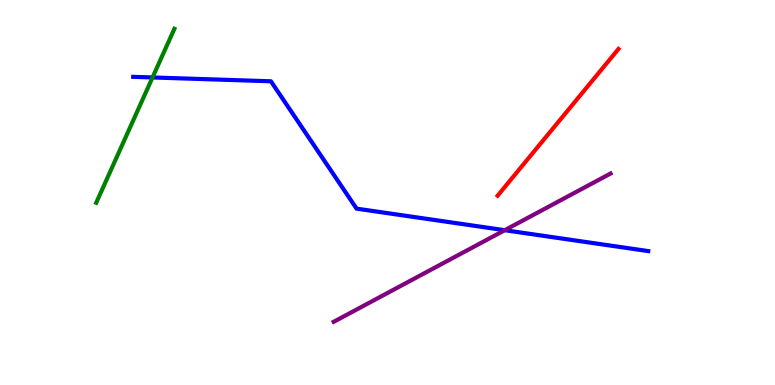[{'lines': ['blue', 'red'], 'intersections': []}, {'lines': ['green', 'red'], 'intersections': []}, {'lines': ['purple', 'red'], 'intersections': []}, {'lines': ['blue', 'green'], 'intersections': [{'x': 1.97, 'y': 7.99}]}, {'lines': ['blue', 'purple'], 'intersections': [{'x': 6.51, 'y': 4.02}]}, {'lines': ['green', 'purple'], 'intersections': []}]